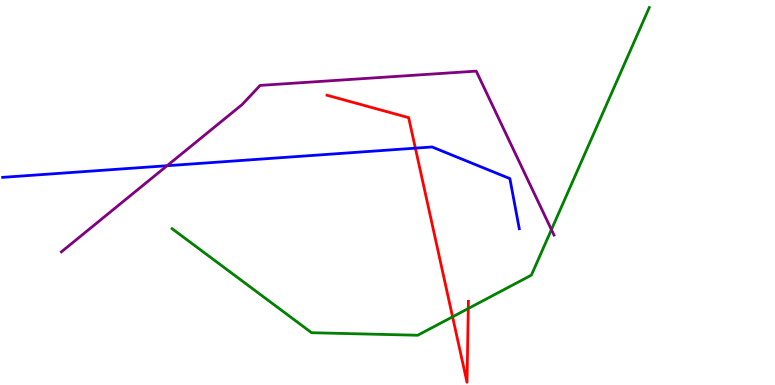[{'lines': ['blue', 'red'], 'intersections': [{'x': 5.36, 'y': 6.15}]}, {'lines': ['green', 'red'], 'intersections': [{'x': 5.84, 'y': 1.77}, {'x': 6.04, 'y': 1.99}]}, {'lines': ['purple', 'red'], 'intersections': []}, {'lines': ['blue', 'green'], 'intersections': []}, {'lines': ['blue', 'purple'], 'intersections': [{'x': 2.16, 'y': 5.7}]}, {'lines': ['green', 'purple'], 'intersections': [{'x': 7.12, 'y': 4.04}]}]